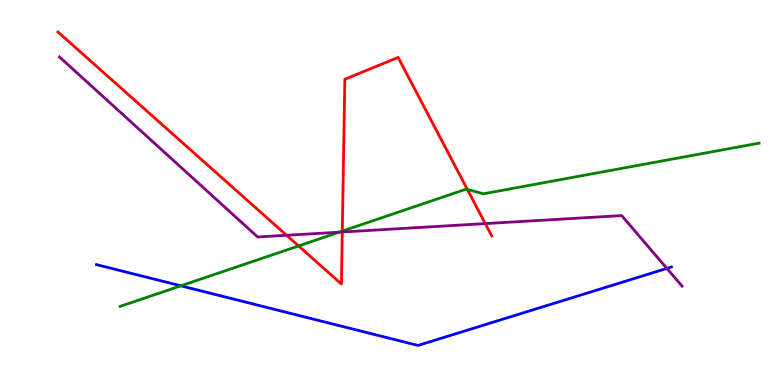[{'lines': ['blue', 'red'], 'intersections': []}, {'lines': ['green', 'red'], 'intersections': [{'x': 3.85, 'y': 3.61}, {'x': 4.42, 'y': 4.0}, {'x': 6.03, 'y': 5.08}]}, {'lines': ['purple', 'red'], 'intersections': [{'x': 3.7, 'y': 3.89}, {'x': 4.42, 'y': 3.97}, {'x': 6.26, 'y': 4.19}]}, {'lines': ['blue', 'green'], 'intersections': [{'x': 2.33, 'y': 2.58}]}, {'lines': ['blue', 'purple'], 'intersections': [{'x': 8.6, 'y': 3.03}]}, {'lines': ['green', 'purple'], 'intersections': [{'x': 4.38, 'y': 3.97}]}]